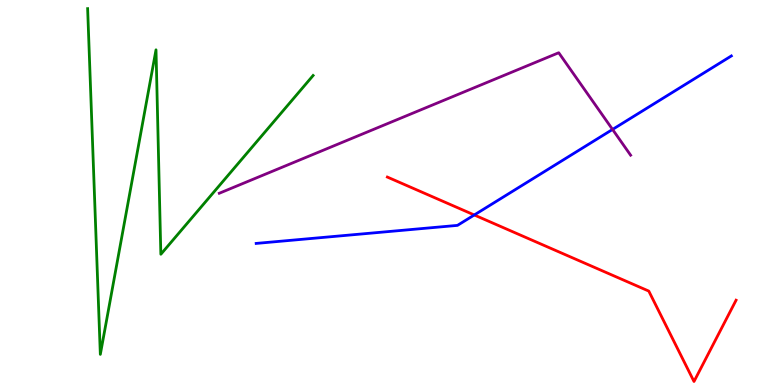[{'lines': ['blue', 'red'], 'intersections': [{'x': 6.12, 'y': 4.42}]}, {'lines': ['green', 'red'], 'intersections': []}, {'lines': ['purple', 'red'], 'intersections': []}, {'lines': ['blue', 'green'], 'intersections': []}, {'lines': ['blue', 'purple'], 'intersections': [{'x': 7.9, 'y': 6.64}]}, {'lines': ['green', 'purple'], 'intersections': []}]